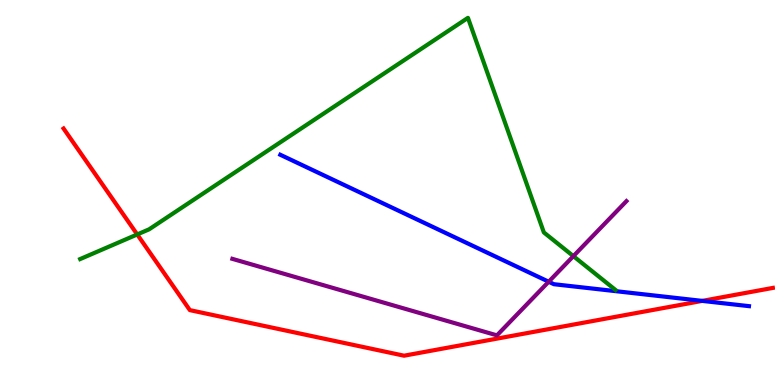[{'lines': ['blue', 'red'], 'intersections': [{'x': 9.06, 'y': 2.18}]}, {'lines': ['green', 'red'], 'intersections': [{'x': 1.77, 'y': 3.91}]}, {'lines': ['purple', 'red'], 'intersections': []}, {'lines': ['blue', 'green'], 'intersections': []}, {'lines': ['blue', 'purple'], 'intersections': [{'x': 7.08, 'y': 2.68}]}, {'lines': ['green', 'purple'], 'intersections': [{'x': 7.4, 'y': 3.35}]}]